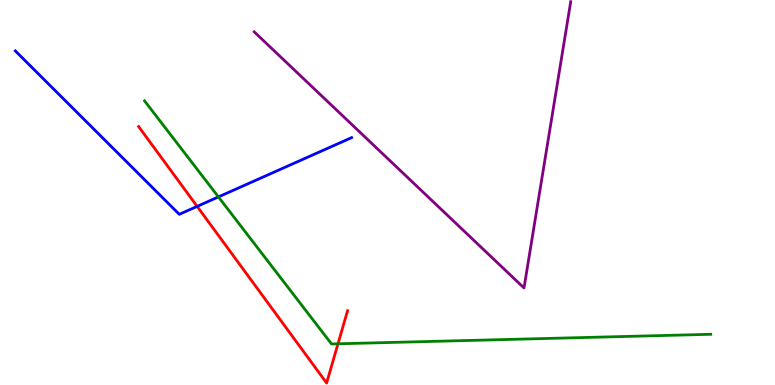[{'lines': ['blue', 'red'], 'intersections': [{'x': 2.54, 'y': 4.64}]}, {'lines': ['green', 'red'], 'intersections': [{'x': 4.36, 'y': 1.07}]}, {'lines': ['purple', 'red'], 'intersections': []}, {'lines': ['blue', 'green'], 'intersections': [{'x': 2.82, 'y': 4.89}]}, {'lines': ['blue', 'purple'], 'intersections': []}, {'lines': ['green', 'purple'], 'intersections': []}]